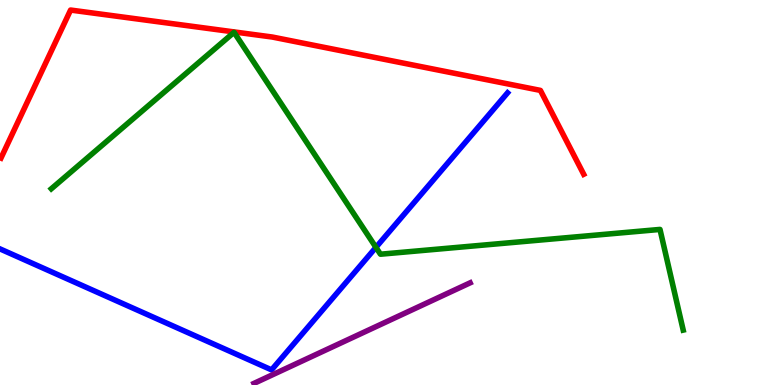[{'lines': ['blue', 'red'], 'intersections': []}, {'lines': ['green', 'red'], 'intersections': []}, {'lines': ['purple', 'red'], 'intersections': []}, {'lines': ['blue', 'green'], 'intersections': [{'x': 4.85, 'y': 3.58}]}, {'lines': ['blue', 'purple'], 'intersections': []}, {'lines': ['green', 'purple'], 'intersections': []}]